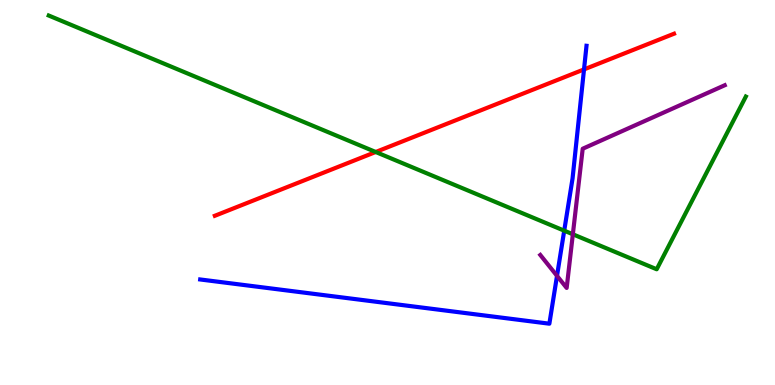[{'lines': ['blue', 'red'], 'intersections': [{'x': 7.54, 'y': 8.2}]}, {'lines': ['green', 'red'], 'intersections': [{'x': 4.85, 'y': 6.05}]}, {'lines': ['purple', 'red'], 'intersections': []}, {'lines': ['blue', 'green'], 'intersections': [{'x': 7.28, 'y': 4.01}]}, {'lines': ['blue', 'purple'], 'intersections': [{'x': 7.19, 'y': 2.83}]}, {'lines': ['green', 'purple'], 'intersections': [{'x': 7.39, 'y': 3.91}]}]